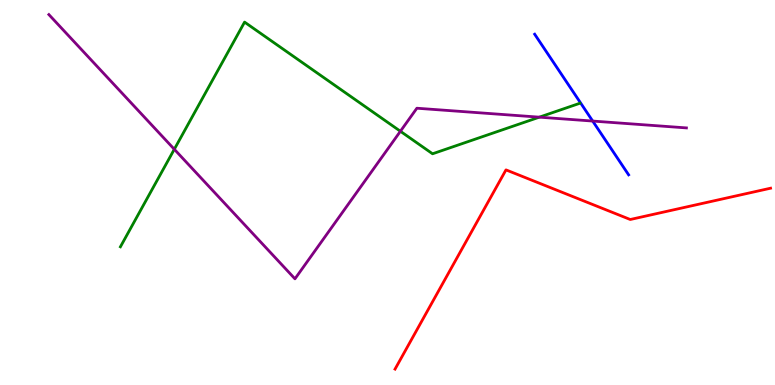[{'lines': ['blue', 'red'], 'intersections': []}, {'lines': ['green', 'red'], 'intersections': []}, {'lines': ['purple', 'red'], 'intersections': []}, {'lines': ['blue', 'green'], 'intersections': []}, {'lines': ['blue', 'purple'], 'intersections': [{'x': 7.65, 'y': 6.86}]}, {'lines': ['green', 'purple'], 'intersections': [{'x': 2.25, 'y': 6.12}, {'x': 5.17, 'y': 6.59}, {'x': 6.96, 'y': 6.96}]}]